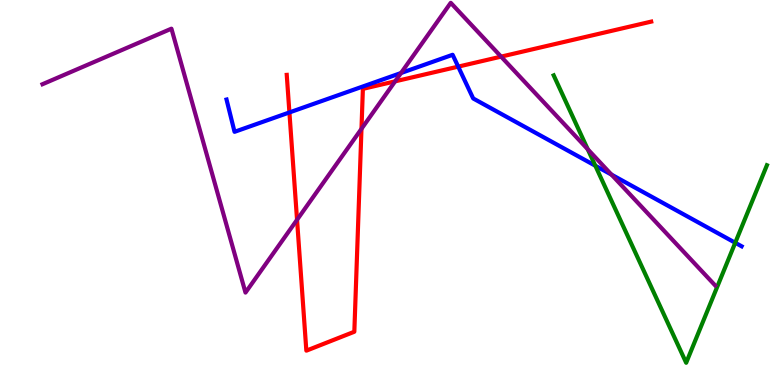[{'lines': ['blue', 'red'], 'intersections': [{'x': 3.73, 'y': 7.08}, {'x': 5.91, 'y': 8.27}]}, {'lines': ['green', 'red'], 'intersections': []}, {'lines': ['purple', 'red'], 'intersections': [{'x': 3.83, 'y': 4.29}, {'x': 4.66, 'y': 6.65}, {'x': 5.1, 'y': 7.89}, {'x': 6.47, 'y': 8.53}]}, {'lines': ['blue', 'green'], 'intersections': [{'x': 7.68, 'y': 5.7}, {'x': 9.49, 'y': 3.69}]}, {'lines': ['blue', 'purple'], 'intersections': [{'x': 5.17, 'y': 8.1}, {'x': 7.89, 'y': 5.46}]}, {'lines': ['green', 'purple'], 'intersections': [{'x': 7.58, 'y': 6.12}]}]